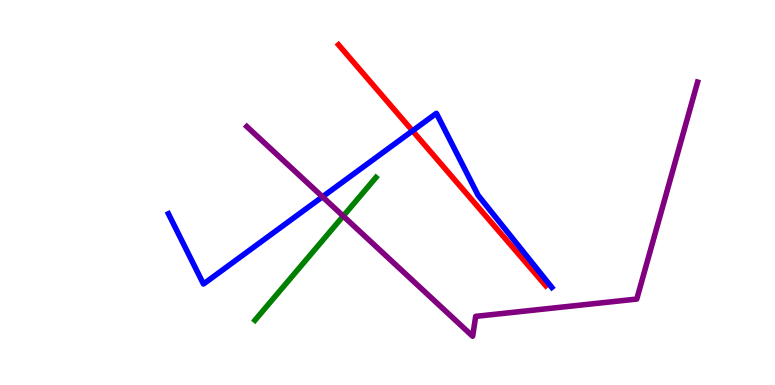[{'lines': ['blue', 'red'], 'intersections': [{'x': 5.32, 'y': 6.6}]}, {'lines': ['green', 'red'], 'intersections': []}, {'lines': ['purple', 'red'], 'intersections': []}, {'lines': ['blue', 'green'], 'intersections': []}, {'lines': ['blue', 'purple'], 'intersections': [{'x': 4.16, 'y': 4.89}]}, {'lines': ['green', 'purple'], 'intersections': [{'x': 4.43, 'y': 4.39}]}]